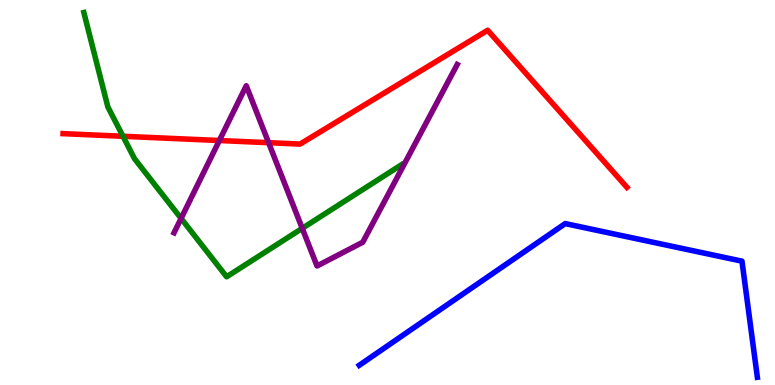[{'lines': ['blue', 'red'], 'intersections': []}, {'lines': ['green', 'red'], 'intersections': [{'x': 1.59, 'y': 6.46}]}, {'lines': ['purple', 'red'], 'intersections': [{'x': 2.83, 'y': 6.35}, {'x': 3.47, 'y': 6.29}]}, {'lines': ['blue', 'green'], 'intersections': []}, {'lines': ['blue', 'purple'], 'intersections': []}, {'lines': ['green', 'purple'], 'intersections': [{'x': 2.34, 'y': 4.33}, {'x': 3.9, 'y': 4.07}]}]